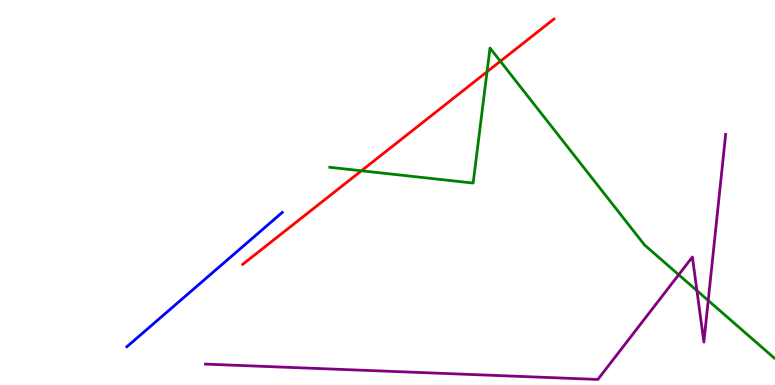[{'lines': ['blue', 'red'], 'intersections': []}, {'lines': ['green', 'red'], 'intersections': [{'x': 4.66, 'y': 5.56}, {'x': 6.28, 'y': 8.14}, {'x': 6.46, 'y': 8.41}]}, {'lines': ['purple', 'red'], 'intersections': []}, {'lines': ['blue', 'green'], 'intersections': []}, {'lines': ['blue', 'purple'], 'intersections': []}, {'lines': ['green', 'purple'], 'intersections': [{'x': 8.76, 'y': 2.86}, {'x': 8.99, 'y': 2.45}, {'x': 9.14, 'y': 2.2}]}]